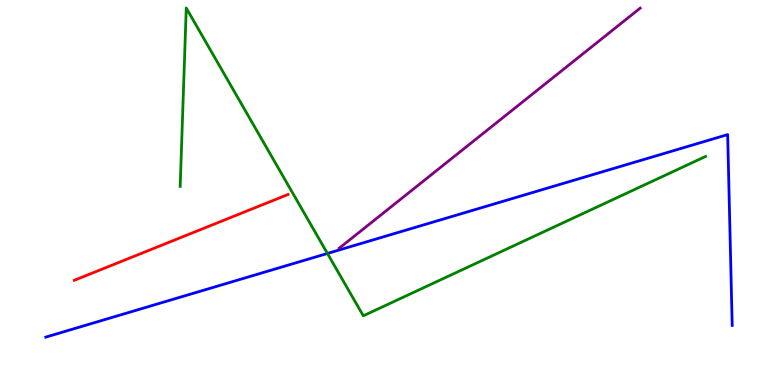[{'lines': ['blue', 'red'], 'intersections': []}, {'lines': ['green', 'red'], 'intersections': []}, {'lines': ['purple', 'red'], 'intersections': []}, {'lines': ['blue', 'green'], 'intersections': [{'x': 4.23, 'y': 3.42}]}, {'lines': ['blue', 'purple'], 'intersections': []}, {'lines': ['green', 'purple'], 'intersections': []}]